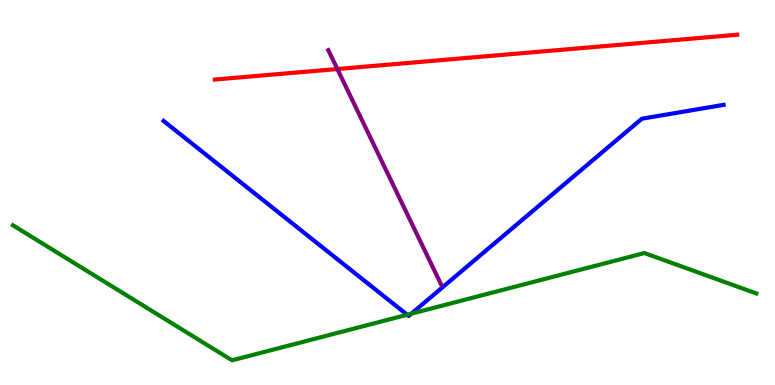[{'lines': ['blue', 'red'], 'intersections': []}, {'lines': ['green', 'red'], 'intersections': []}, {'lines': ['purple', 'red'], 'intersections': [{'x': 4.35, 'y': 8.21}]}, {'lines': ['blue', 'green'], 'intersections': [{'x': 5.25, 'y': 1.82}, {'x': 5.31, 'y': 1.85}]}, {'lines': ['blue', 'purple'], 'intersections': []}, {'lines': ['green', 'purple'], 'intersections': []}]